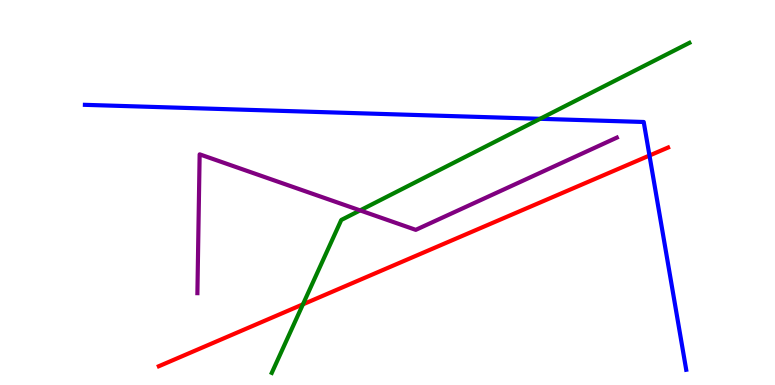[{'lines': ['blue', 'red'], 'intersections': [{'x': 8.38, 'y': 5.96}]}, {'lines': ['green', 'red'], 'intersections': [{'x': 3.91, 'y': 2.1}]}, {'lines': ['purple', 'red'], 'intersections': []}, {'lines': ['blue', 'green'], 'intersections': [{'x': 6.97, 'y': 6.91}]}, {'lines': ['blue', 'purple'], 'intersections': []}, {'lines': ['green', 'purple'], 'intersections': [{'x': 4.65, 'y': 4.54}]}]